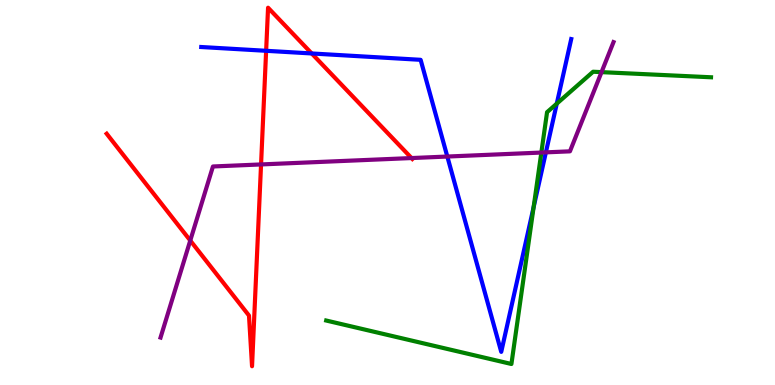[{'lines': ['blue', 'red'], 'intersections': [{'x': 3.43, 'y': 8.68}, {'x': 4.02, 'y': 8.61}]}, {'lines': ['green', 'red'], 'intersections': []}, {'lines': ['purple', 'red'], 'intersections': [{'x': 2.46, 'y': 3.75}, {'x': 3.37, 'y': 5.73}, {'x': 5.31, 'y': 5.89}]}, {'lines': ['blue', 'green'], 'intersections': [{'x': 6.89, 'y': 4.62}, {'x': 7.18, 'y': 7.31}]}, {'lines': ['blue', 'purple'], 'intersections': [{'x': 5.77, 'y': 5.93}, {'x': 7.04, 'y': 6.04}]}, {'lines': ['green', 'purple'], 'intersections': [{'x': 6.99, 'y': 6.04}, {'x': 7.76, 'y': 8.13}]}]